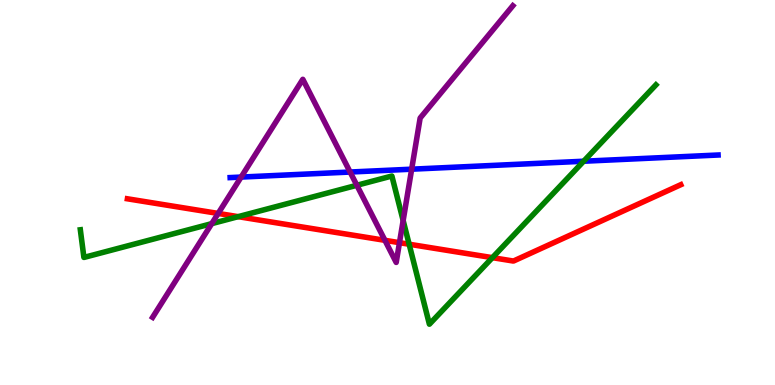[{'lines': ['blue', 'red'], 'intersections': []}, {'lines': ['green', 'red'], 'intersections': [{'x': 3.07, 'y': 4.37}, {'x': 5.28, 'y': 3.66}, {'x': 6.35, 'y': 3.31}]}, {'lines': ['purple', 'red'], 'intersections': [{'x': 2.82, 'y': 4.46}, {'x': 4.97, 'y': 3.76}, {'x': 5.15, 'y': 3.7}]}, {'lines': ['blue', 'green'], 'intersections': [{'x': 7.53, 'y': 5.81}]}, {'lines': ['blue', 'purple'], 'intersections': [{'x': 3.11, 'y': 5.4}, {'x': 4.52, 'y': 5.53}, {'x': 5.31, 'y': 5.61}]}, {'lines': ['green', 'purple'], 'intersections': [{'x': 2.73, 'y': 4.19}, {'x': 4.6, 'y': 5.19}, {'x': 5.2, 'y': 4.27}]}]